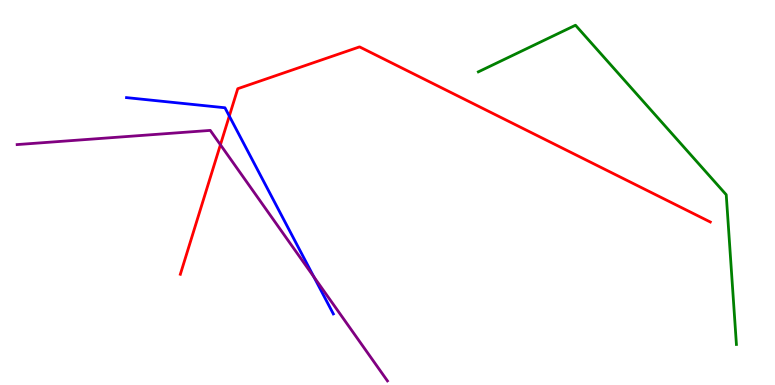[{'lines': ['blue', 'red'], 'intersections': [{'x': 2.96, 'y': 6.99}]}, {'lines': ['green', 'red'], 'intersections': []}, {'lines': ['purple', 'red'], 'intersections': [{'x': 2.84, 'y': 6.24}]}, {'lines': ['blue', 'green'], 'intersections': []}, {'lines': ['blue', 'purple'], 'intersections': [{'x': 4.05, 'y': 2.81}]}, {'lines': ['green', 'purple'], 'intersections': []}]